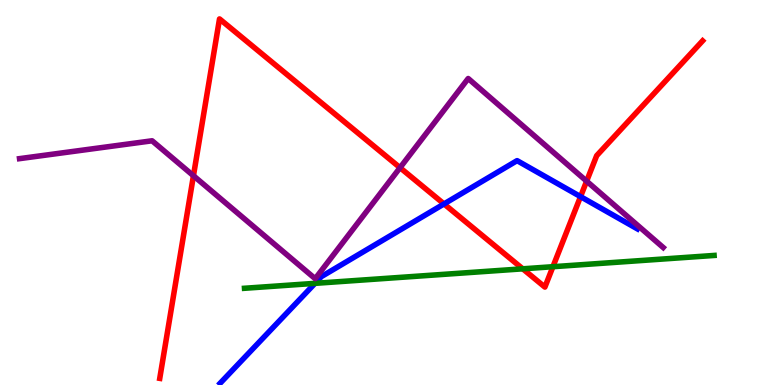[{'lines': ['blue', 'red'], 'intersections': [{'x': 5.73, 'y': 4.7}, {'x': 7.49, 'y': 4.89}]}, {'lines': ['green', 'red'], 'intersections': [{'x': 6.75, 'y': 3.02}, {'x': 7.13, 'y': 3.07}]}, {'lines': ['purple', 'red'], 'intersections': [{'x': 2.5, 'y': 5.44}, {'x': 5.16, 'y': 5.64}, {'x': 7.57, 'y': 5.29}]}, {'lines': ['blue', 'green'], 'intersections': [{'x': 4.06, 'y': 2.64}]}, {'lines': ['blue', 'purple'], 'intersections': []}, {'lines': ['green', 'purple'], 'intersections': []}]